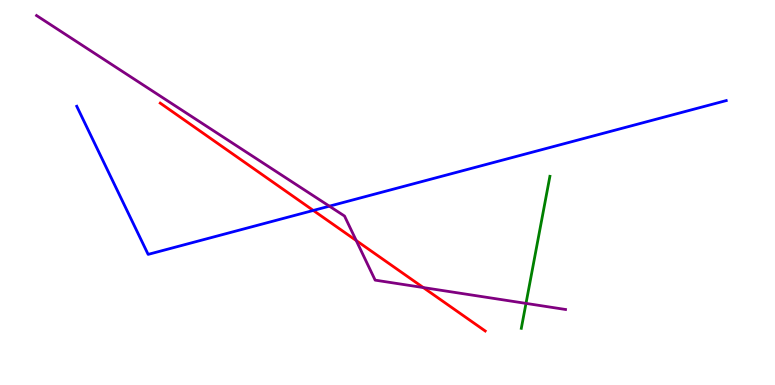[{'lines': ['blue', 'red'], 'intersections': [{'x': 4.04, 'y': 4.53}]}, {'lines': ['green', 'red'], 'intersections': []}, {'lines': ['purple', 'red'], 'intersections': [{'x': 4.6, 'y': 3.75}, {'x': 5.46, 'y': 2.53}]}, {'lines': ['blue', 'green'], 'intersections': []}, {'lines': ['blue', 'purple'], 'intersections': [{'x': 4.25, 'y': 4.64}]}, {'lines': ['green', 'purple'], 'intersections': [{'x': 6.79, 'y': 2.12}]}]